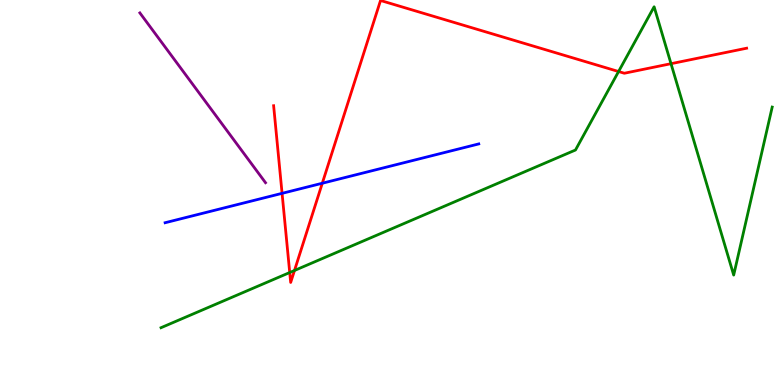[{'lines': ['blue', 'red'], 'intersections': [{'x': 3.64, 'y': 4.98}, {'x': 4.16, 'y': 5.24}]}, {'lines': ['green', 'red'], 'intersections': [{'x': 3.74, 'y': 2.92}, {'x': 3.8, 'y': 2.97}, {'x': 7.98, 'y': 8.14}, {'x': 8.66, 'y': 8.35}]}, {'lines': ['purple', 'red'], 'intersections': []}, {'lines': ['blue', 'green'], 'intersections': []}, {'lines': ['blue', 'purple'], 'intersections': []}, {'lines': ['green', 'purple'], 'intersections': []}]